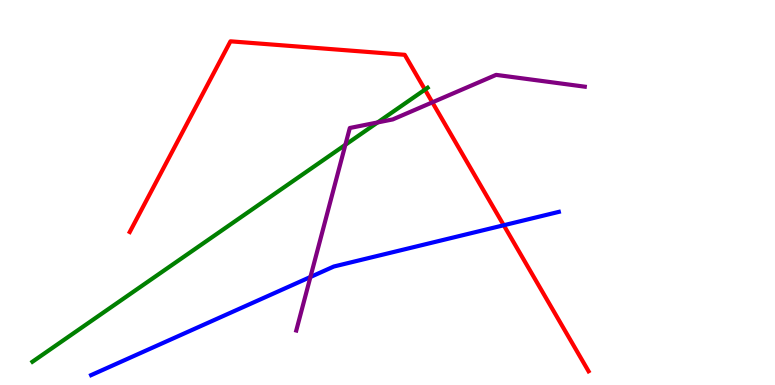[{'lines': ['blue', 'red'], 'intersections': [{'x': 6.5, 'y': 4.15}]}, {'lines': ['green', 'red'], 'intersections': [{'x': 5.48, 'y': 7.67}]}, {'lines': ['purple', 'red'], 'intersections': [{'x': 5.58, 'y': 7.34}]}, {'lines': ['blue', 'green'], 'intersections': []}, {'lines': ['blue', 'purple'], 'intersections': [{'x': 4.01, 'y': 2.81}]}, {'lines': ['green', 'purple'], 'intersections': [{'x': 4.46, 'y': 6.24}, {'x': 4.87, 'y': 6.82}]}]